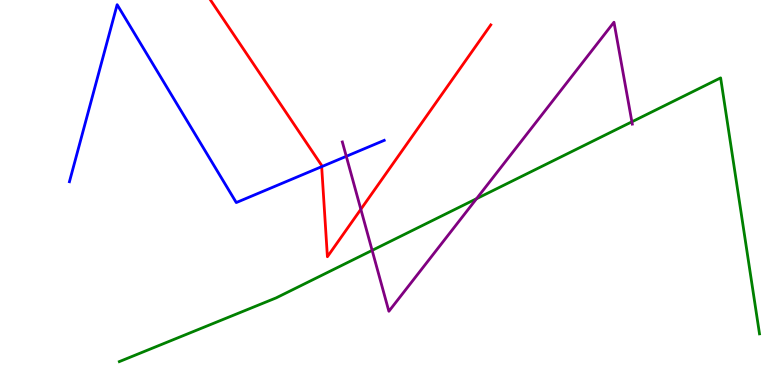[{'lines': ['blue', 'red'], 'intersections': [{'x': 4.15, 'y': 5.67}]}, {'lines': ['green', 'red'], 'intersections': []}, {'lines': ['purple', 'red'], 'intersections': [{'x': 4.66, 'y': 4.56}]}, {'lines': ['blue', 'green'], 'intersections': []}, {'lines': ['blue', 'purple'], 'intersections': [{'x': 4.47, 'y': 5.94}]}, {'lines': ['green', 'purple'], 'intersections': [{'x': 4.8, 'y': 3.5}, {'x': 6.15, 'y': 4.84}, {'x': 8.15, 'y': 6.84}]}]